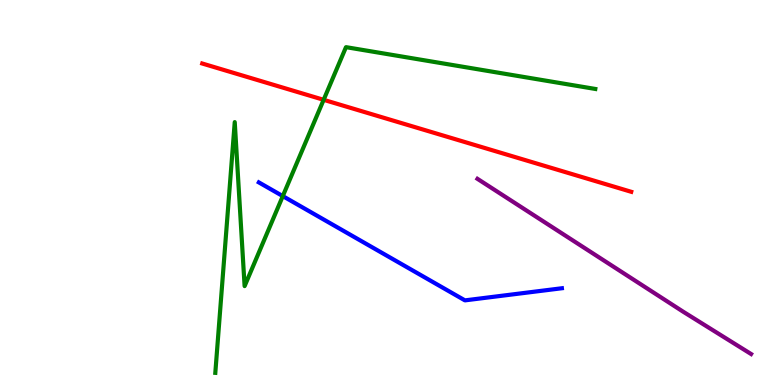[{'lines': ['blue', 'red'], 'intersections': []}, {'lines': ['green', 'red'], 'intersections': [{'x': 4.18, 'y': 7.41}]}, {'lines': ['purple', 'red'], 'intersections': []}, {'lines': ['blue', 'green'], 'intersections': [{'x': 3.65, 'y': 4.91}]}, {'lines': ['blue', 'purple'], 'intersections': []}, {'lines': ['green', 'purple'], 'intersections': []}]